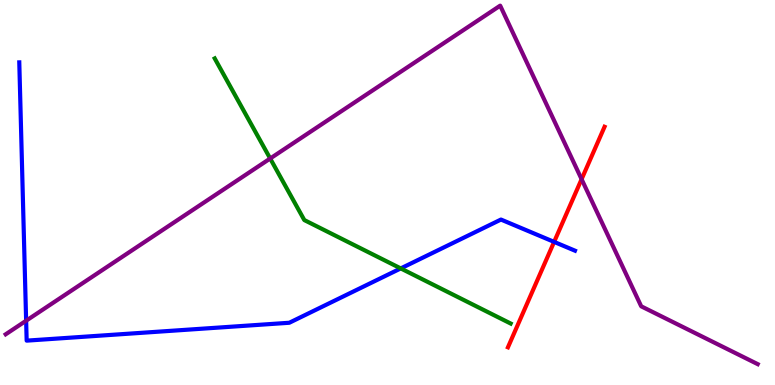[{'lines': ['blue', 'red'], 'intersections': [{'x': 7.15, 'y': 3.72}]}, {'lines': ['green', 'red'], 'intersections': []}, {'lines': ['purple', 'red'], 'intersections': [{'x': 7.5, 'y': 5.35}]}, {'lines': ['blue', 'green'], 'intersections': [{'x': 5.17, 'y': 3.03}]}, {'lines': ['blue', 'purple'], 'intersections': [{'x': 0.337, 'y': 1.67}]}, {'lines': ['green', 'purple'], 'intersections': [{'x': 3.49, 'y': 5.88}]}]